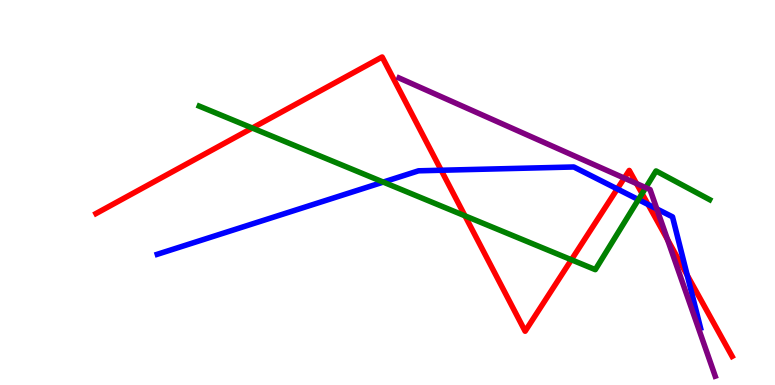[{'lines': ['blue', 'red'], 'intersections': [{'x': 5.69, 'y': 5.58}, {'x': 7.96, 'y': 5.09}, {'x': 8.36, 'y': 4.69}, {'x': 8.87, 'y': 2.85}]}, {'lines': ['green', 'red'], 'intersections': [{'x': 3.26, 'y': 6.67}, {'x': 6.0, 'y': 4.39}, {'x': 7.37, 'y': 3.25}, {'x': 8.28, 'y': 4.97}]}, {'lines': ['purple', 'red'], 'intersections': [{'x': 8.06, 'y': 5.37}, {'x': 8.21, 'y': 5.23}, {'x': 8.61, 'y': 3.78}]}, {'lines': ['blue', 'green'], 'intersections': [{'x': 4.95, 'y': 5.27}, {'x': 8.24, 'y': 4.82}]}, {'lines': ['blue', 'purple'], 'intersections': [{'x': 8.48, 'y': 4.57}]}, {'lines': ['green', 'purple'], 'intersections': [{'x': 8.33, 'y': 5.13}]}]